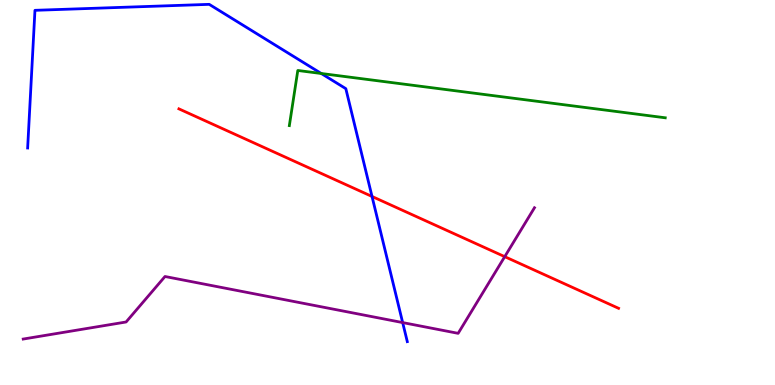[{'lines': ['blue', 'red'], 'intersections': [{'x': 4.8, 'y': 4.9}]}, {'lines': ['green', 'red'], 'intersections': []}, {'lines': ['purple', 'red'], 'intersections': [{'x': 6.51, 'y': 3.33}]}, {'lines': ['blue', 'green'], 'intersections': [{'x': 4.15, 'y': 8.09}]}, {'lines': ['blue', 'purple'], 'intersections': [{'x': 5.2, 'y': 1.62}]}, {'lines': ['green', 'purple'], 'intersections': []}]